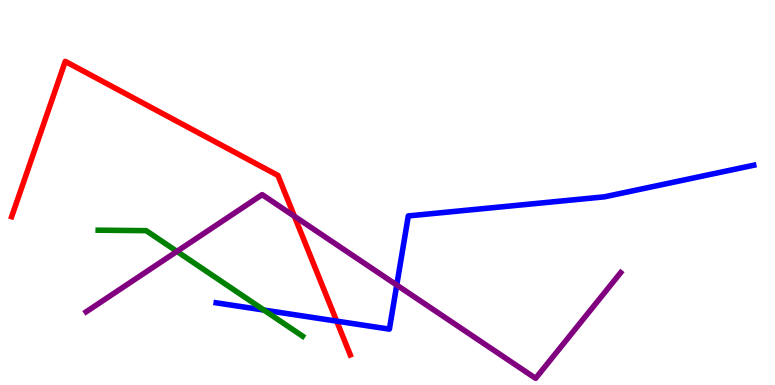[{'lines': ['blue', 'red'], 'intersections': [{'x': 4.34, 'y': 1.66}]}, {'lines': ['green', 'red'], 'intersections': []}, {'lines': ['purple', 'red'], 'intersections': [{'x': 3.8, 'y': 4.38}]}, {'lines': ['blue', 'green'], 'intersections': [{'x': 3.41, 'y': 1.95}]}, {'lines': ['blue', 'purple'], 'intersections': [{'x': 5.12, 'y': 2.6}]}, {'lines': ['green', 'purple'], 'intersections': [{'x': 2.28, 'y': 3.47}]}]